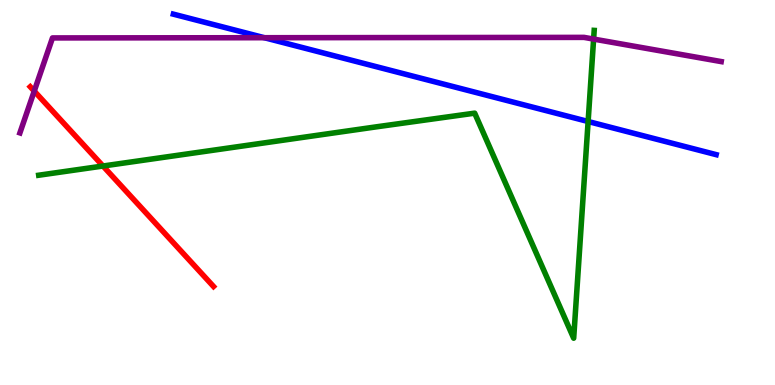[{'lines': ['blue', 'red'], 'intersections': []}, {'lines': ['green', 'red'], 'intersections': [{'x': 1.33, 'y': 5.69}]}, {'lines': ['purple', 'red'], 'intersections': [{'x': 0.442, 'y': 7.63}]}, {'lines': ['blue', 'green'], 'intersections': [{'x': 7.59, 'y': 6.84}]}, {'lines': ['blue', 'purple'], 'intersections': [{'x': 3.41, 'y': 9.02}]}, {'lines': ['green', 'purple'], 'intersections': [{'x': 7.66, 'y': 8.98}]}]